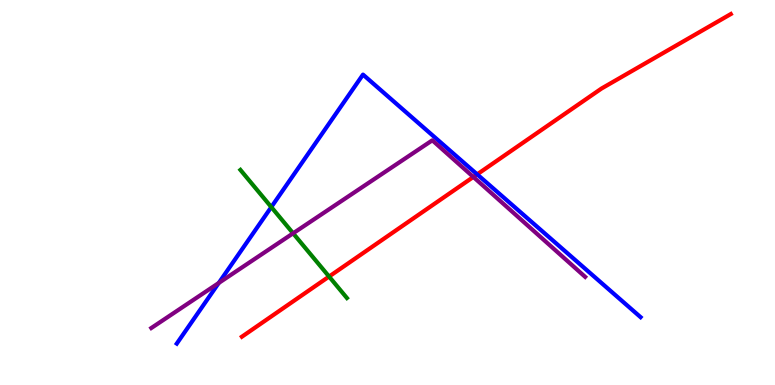[{'lines': ['blue', 'red'], 'intersections': [{'x': 6.16, 'y': 5.47}]}, {'lines': ['green', 'red'], 'intersections': [{'x': 4.25, 'y': 2.82}]}, {'lines': ['purple', 'red'], 'intersections': [{'x': 6.11, 'y': 5.4}]}, {'lines': ['blue', 'green'], 'intersections': [{'x': 3.5, 'y': 4.62}]}, {'lines': ['blue', 'purple'], 'intersections': [{'x': 2.82, 'y': 2.65}]}, {'lines': ['green', 'purple'], 'intersections': [{'x': 3.78, 'y': 3.94}]}]